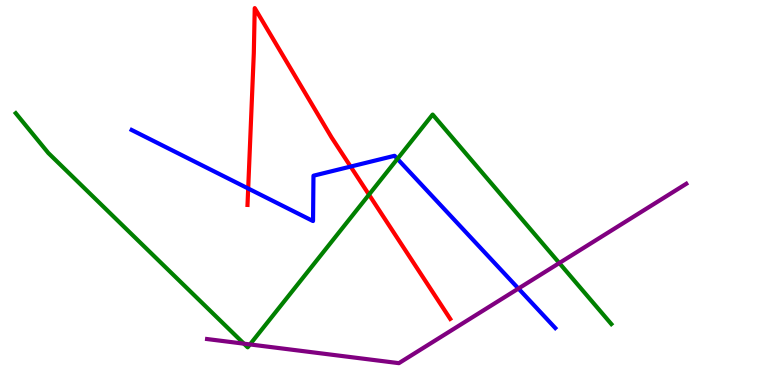[{'lines': ['blue', 'red'], 'intersections': [{'x': 3.2, 'y': 5.1}, {'x': 4.52, 'y': 5.67}]}, {'lines': ['green', 'red'], 'intersections': [{'x': 4.76, 'y': 4.94}]}, {'lines': ['purple', 'red'], 'intersections': []}, {'lines': ['blue', 'green'], 'intersections': [{'x': 5.13, 'y': 5.87}]}, {'lines': ['blue', 'purple'], 'intersections': [{'x': 6.69, 'y': 2.51}]}, {'lines': ['green', 'purple'], 'intersections': [{'x': 3.15, 'y': 1.07}, {'x': 3.23, 'y': 1.05}, {'x': 7.22, 'y': 3.17}]}]